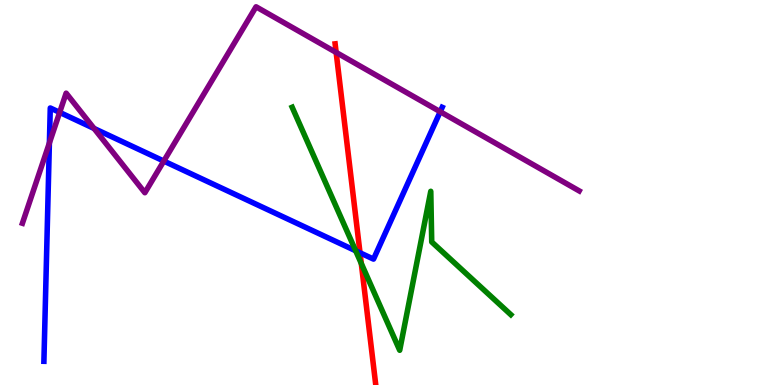[{'lines': ['blue', 'red'], 'intersections': [{'x': 4.65, 'y': 3.43}]}, {'lines': ['green', 'red'], 'intersections': [{'x': 4.66, 'y': 3.16}]}, {'lines': ['purple', 'red'], 'intersections': [{'x': 4.34, 'y': 8.64}]}, {'lines': ['blue', 'green'], 'intersections': [{'x': 4.59, 'y': 3.49}]}, {'lines': ['blue', 'purple'], 'intersections': [{'x': 0.637, 'y': 6.29}, {'x': 0.77, 'y': 7.08}, {'x': 1.21, 'y': 6.66}, {'x': 2.11, 'y': 5.82}, {'x': 5.68, 'y': 7.1}]}, {'lines': ['green', 'purple'], 'intersections': []}]